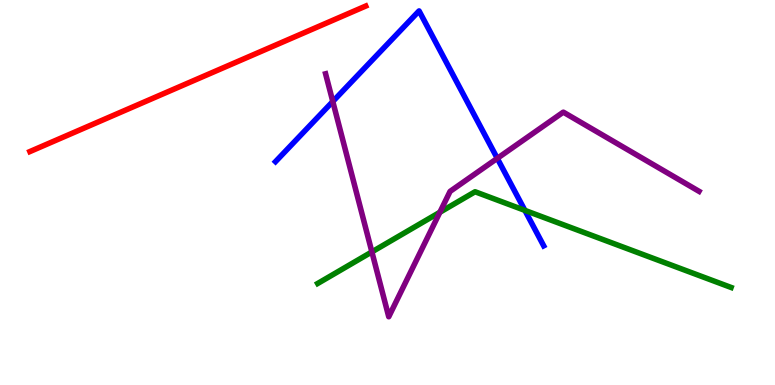[{'lines': ['blue', 'red'], 'intersections': []}, {'lines': ['green', 'red'], 'intersections': []}, {'lines': ['purple', 'red'], 'intersections': []}, {'lines': ['blue', 'green'], 'intersections': [{'x': 6.77, 'y': 4.54}]}, {'lines': ['blue', 'purple'], 'intersections': [{'x': 4.29, 'y': 7.36}, {'x': 6.42, 'y': 5.89}]}, {'lines': ['green', 'purple'], 'intersections': [{'x': 4.8, 'y': 3.46}, {'x': 5.68, 'y': 4.49}]}]